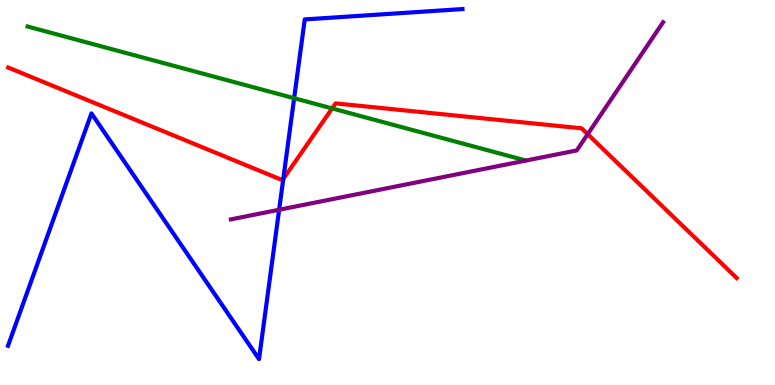[{'lines': ['blue', 'red'], 'intersections': [{'x': 3.66, 'y': 5.35}]}, {'lines': ['green', 'red'], 'intersections': [{'x': 4.29, 'y': 7.18}]}, {'lines': ['purple', 'red'], 'intersections': [{'x': 7.58, 'y': 6.51}]}, {'lines': ['blue', 'green'], 'intersections': [{'x': 3.8, 'y': 7.45}]}, {'lines': ['blue', 'purple'], 'intersections': [{'x': 3.6, 'y': 4.55}]}, {'lines': ['green', 'purple'], 'intersections': []}]